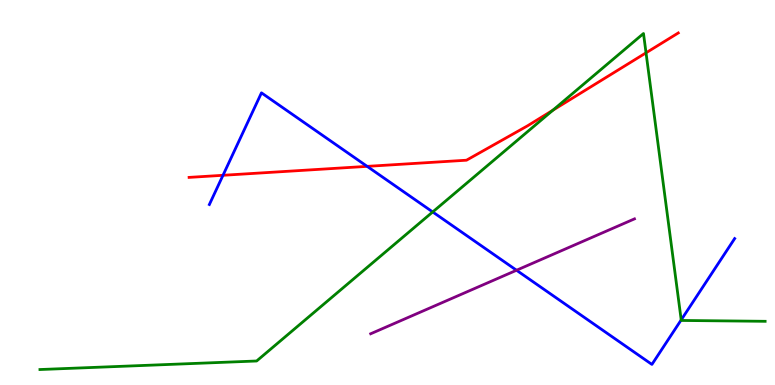[{'lines': ['blue', 'red'], 'intersections': [{'x': 2.88, 'y': 5.45}, {'x': 4.74, 'y': 5.68}]}, {'lines': ['green', 'red'], 'intersections': [{'x': 7.13, 'y': 7.14}, {'x': 8.34, 'y': 8.63}]}, {'lines': ['purple', 'red'], 'intersections': []}, {'lines': ['blue', 'green'], 'intersections': [{'x': 5.58, 'y': 4.49}, {'x': 8.79, 'y': 1.69}]}, {'lines': ['blue', 'purple'], 'intersections': [{'x': 6.66, 'y': 2.98}]}, {'lines': ['green', 'purple'], 'intersections': []}]